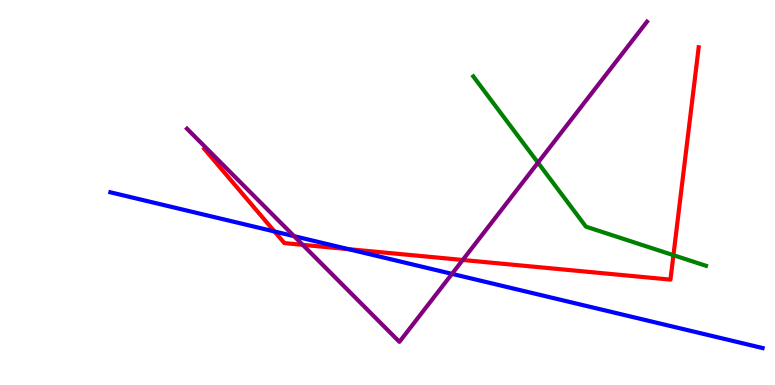[{'lines': ['blue', 'red'], 'intersections': [{'x': 3.54, 'y': 3.99}, {'x': 4.5, 'y': 3.53}]}, {'lines': ['green', 'red'], 'intersections': [{'x': 8.69, 'y': 3.37}]}, {'lines': ['purple', 'red'], 'intersections': [{'x': 3.91, 'y': 3.64}, {'x': 5.97, 'y': 3.25}]}, {'lines': ['blue', 'green'], 'intersections': []}, {'lines': ['blue', 'purple'], 'intersections': [{'x': 3.79, 'y': 3.87}, {'x': 5.83, 'y': 2.89}]}, {'lines': ['green', 'purple'], 'intersections': [{'x': 6.94, 'y': 5.77}]}]